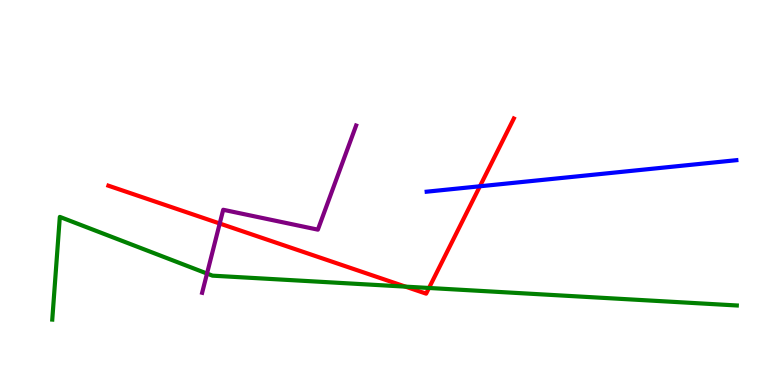[{'lines': ['blue', 'red'], 'intersections': [{'x': 6.19, 'y': 5.16}]}, {'lines': ['green', 'red'], 'intersections': [{'x': 5.23, 'y': 2.55}, {'x': 5.54, 'y': 2.52}]}, {'lines': ['purple', 'red'], 'intersections': [{'x': 2.84, 'y': 4.19}]}, {'lines': ['blue', 'green'], 'intersections': []}, {'lines': ['blue', 'purple'], 'intersections': []}, {'lines': ['green', 'purple'], 'intersections': [{'x': 2.67, 'y': 2.89}]}]